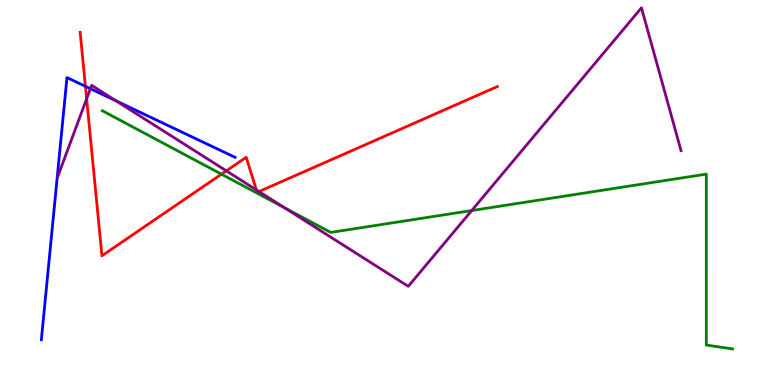[{'lines': ['blue', 'red'], 'intersections': [{'x': 1.1, 'y': 7.76}]}, {'lines': ['green', 'red'], 'intersections': [{'x': 2.86, 'y': 5.48}]}, {'lines': ['purple', 'red'], 'intersections': [{'x': 1.12, 'y': 7.43}, {'x': 2.92, 'y': 5.56}, {'x': 3.31, 'y': 5.07}, {'x': 3.34, 'y': 5.02}]}, {'lines': ['blue', 'green'], 'intersections': []}, {'lines': ['blue', 'purple'], 'intersections': [{'x': 1.17, 'y': 7.7}, {'x': 1.5, 'y': 7.38}]}, {'lines': ['green', 'purple'], 'intersections': [{'x': 3.67, 'y': 4.6}, {'x': 6.09, 'y': 4.53}]}]